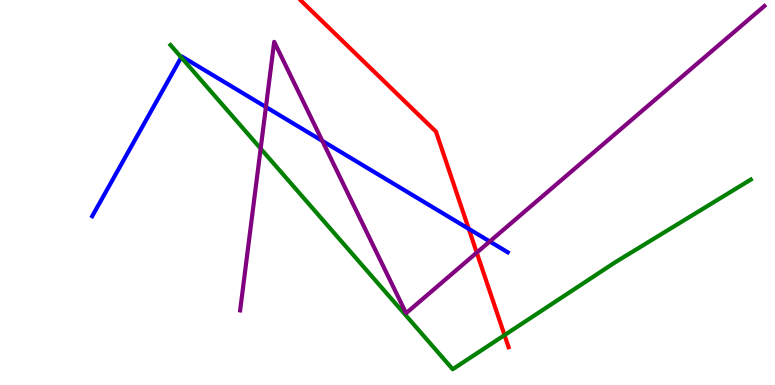[{'lines': ['blue', 'red'], 'intersections': [{'x': 6.05, 'y': 4.06}]}, {'lines': ['green', 'red'], 'intersections': [{'x': 6.51, 'y': 1.3}]}, {'lines': ['purple', 'red'], 'intersections': [{'x': 6.15, 'y': 3.44}]}, {'lines': ['blue', 'green'], 'intersections': [{'x': 2.34, 'y': 8.51}]}, {'lines': ['blue', 'purple'], 'intersections': [{'x': 3.43, 'y': 7.22}, {'x': 4.16, 'y': 6.34}, {'x': 6.32, 'y': 3.73}]}, {'lines': ['green', 'purple'], 'intersections': [{'x': 3.36, 'y': 6.14}]}]